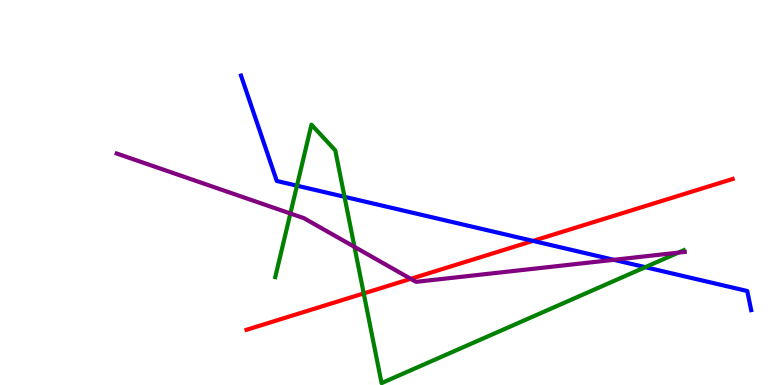[{'lines': ['blue', 'red'], 'intersections': [{'x': 6.88, 'y': 3.74}]}, {'lines': ['green', 'red'], 'intersections': [{'x': 4.69, 'y': 2.38}]}, {'lines': ['purple', 'red'], 'intersections': [{'x': 5.3, 'y': 2.76}]}, {'lines': ['blue', 'green'], 'intersections': [{'x': 3.83, 'y': 5.18}, {'x': 4.45, 'y': 4.89}, {'x': 8.33, 'y': 3.06}]}, {'lines': ['blue', 'purple'], 'intersections': [{'x': 7.92, 'y': 3.25}]}, {'lines': ['green', 'purple'], 'intersections': [{'x': 3.75, 'y': 4.45}, {'x': 4.57, 'y': 3.59}, {'x': 8.75, 'y': 3.44}]}]